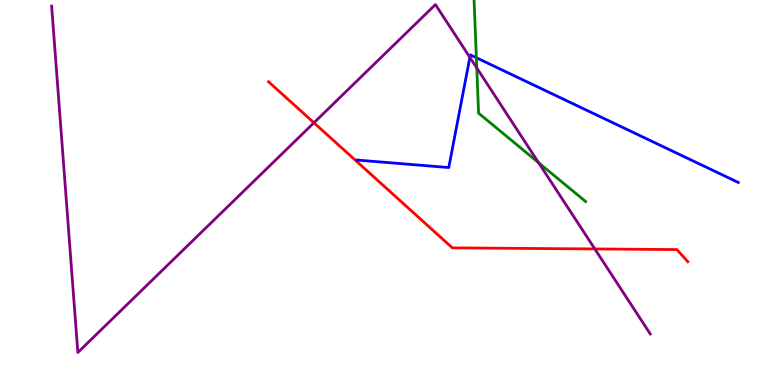[{'lines': ['blue', 'red'], 'intersections': []}, {'lines': ['green', 'red'], 'intersections': []}, {'lines': ['purple', 'red'], 'intersections': [{'x': 4.05, 'y': 6.81}, {'x': 7.68, 'y': 3.53}]}, {'lines': ['blue', 'green'], 'intersections': [{'x': 6.15, 'y': 8.5}]}, {'lines': ['blue', 'purple'], 'intersections': [{'x': 6.06, 'y': 8.51}]}, {'lines': ['green', 'purple'], 'intersections': [{'x': 6.15, 'y': 8.24}, {'x': 6.95, 'y': 5.77}]}]